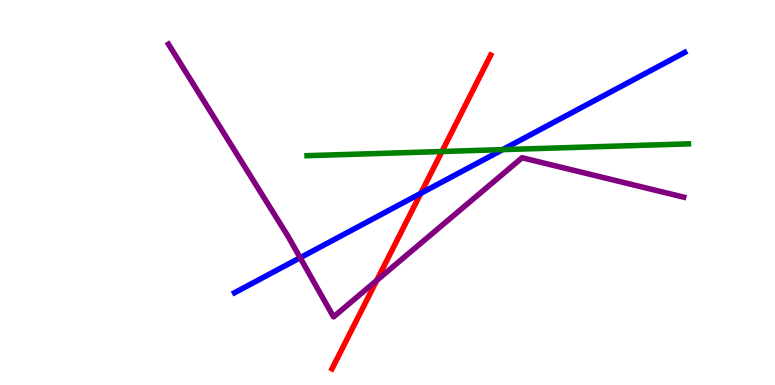[{'lines': ['blue', 'red'], 'intersections': [{'x': 5.43, 'y': 4.98}]}, {'lines': ['green', 'red'], 'intersections': [{'x': 5.7, 'y': 6.06}]}, {'lines': ['purple', 'red'], 'intersections': [{'x': 4.86, 'y': 2.72}]}, {'lines': ['blue', 'green'], 'intersections': [{'x': 6.49, 'y': 6.11}]}, {'lines': ['blue', 'purple'], 'intersections': [{'x': 3.87, 'y': 3.31}]}, {'lines': ['green', 'purple'], 'intersections': []}]